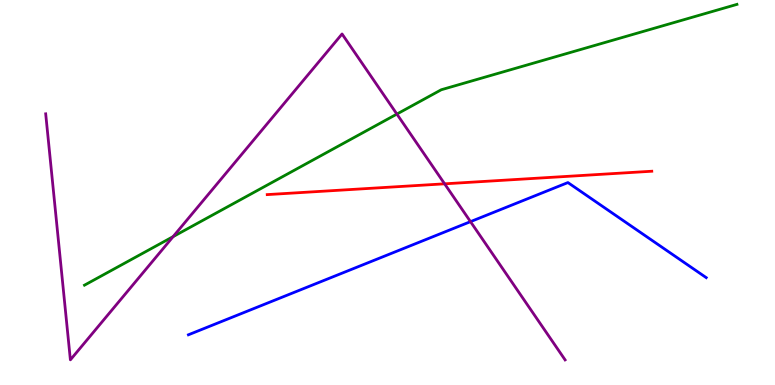[{'lines': ['blue', 'red'], 'intersections': []}, {'lines': ['green', 'red'], 'intersections': []}, {'lines': ['purple', 'red'], 'intersections': [{'x': 5.74, 'y': 5.23}]}, {'lines': ['blue', 'green'], 'intersections': []}, {'lines': ['blue', 'purple'], 'intersections': [{'x': 6.07, 'y': 4.24}]}, {'lines': ['green', 'purple'], 'intersections': [{'x': 2.23, 'y': 3.85}, {'x': 5.12, 'y': 7.04}]}]